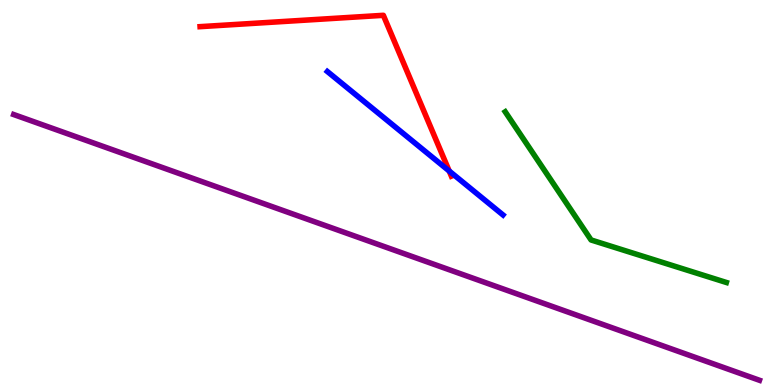[{'lines': ['blue', 'red'], 'intersections': [{'x': 5.8, 'y': 5.56}]}, {'lines': ['green', 'red'], 'intersections': []}, {'lines': ['purple', 'red'], 'intersections': []}, {'lines': ['blue', 'green'], 'intersections': []}, {'lines': ['blue', 'purple'], 'intersections': []}, {'lines': ['green', 'purple'], 'intersections': []}]